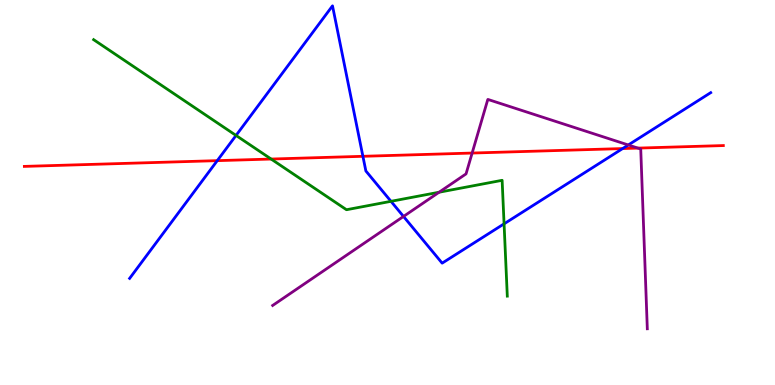[{'lines': ['blue', 'red'], 'intersections': [{'x': 2.8, 'y': 5.83}, {'x': 4.68, 'y': 5.94}, {'x': 8.03, 'y': 6.14}]}, {'lines': ['green', 'red'], 'intersections': [{'x': 3.5, 'y': 5.87}]}, {'lines': ['purple', 'red'], 'intersections': [{'x': 6.09, 'y': 6.02}, {'x': 8.23, 'y': 6.15}]}, {'lines': ['blue', 'green'], 'intersections': [{'x': 3.05, 'y': 6.48}, {'x': 5.04, 'y': 4.77}, {'x': 6.5, 'y': 4.19}]}, {'lines': ['blue', 'purple'], 'intersections': [{'x': 5.21, 'y': 4.38}, {'x': 8.11, 'y': 6.23}]}, {'lines': ['green', 'purple'], 'intersections': [{'x': 5.67, 'y': 5.01}]}]